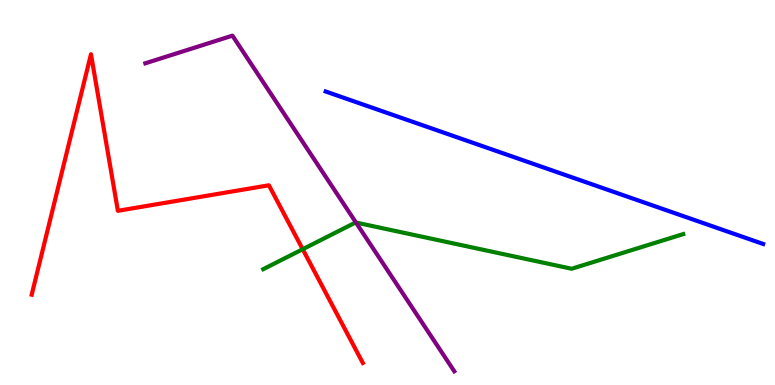[{'lines': ['blue', 'red'], 'intersections': []}, {'lines': ['green', 'red'], 'intersections': [{'x': 3.91, 'y': 3.53}]}, {'lines': ['purple', 'red'], 'intersections': []}, {'lines': ['blue', 'green'], 'intersections': []}, {'lines': ['blue', 'purple'], 'intersections': []}, {'lines': ['green', 'purple'], 'intersections': [{'x': 4.59, 'y': 4.22}]}]